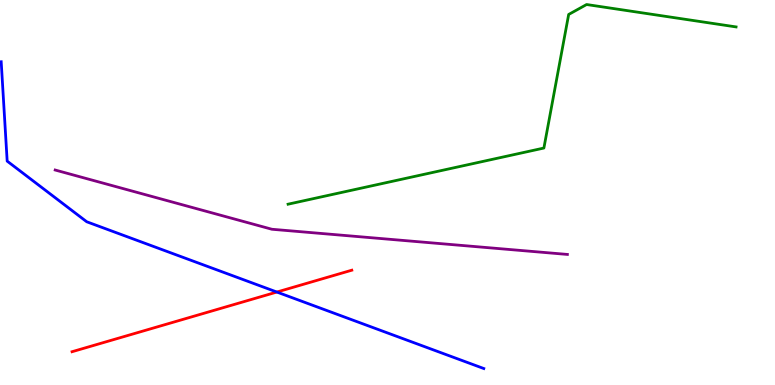[{'lines': ['blue', 'red'], 'intersections': [{'x': 3.57, 'y': 2.41}]}, {'lines': ['green', 'red'], 'intersections': []}, {'lines': ['purple', 'red'], 'intersections': []}, {'lines': ['blue', 'green'], 'intersections': []}, {'lines': ['blue', 'purple'], 'intersections': []}, {'lines': ['green', 'purple'], 'intersections': []}]